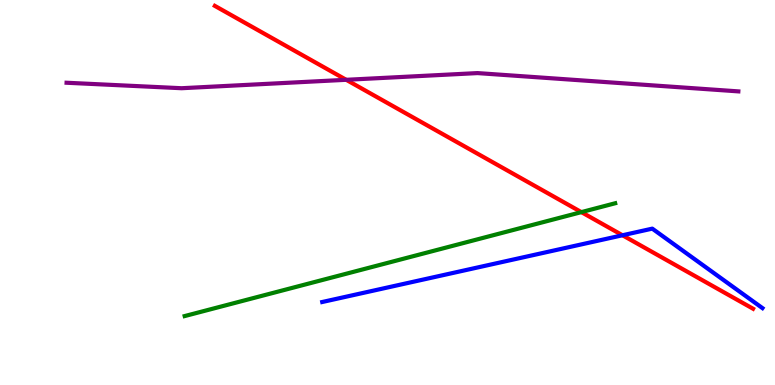[{'lines': ['blue', 'red'], 'intersections': [{'x': 8.03, 'y': 3.89}]}, {'lines': ['green', 'red'], 'intersections': [{'x': 7.5, 'y': 4.49}]}, {'lines': ['purple', 'red'], 'intersections': [{'x': 4.47, 'y': 7.93}]}, {'lines': ['blue', 'green'], 'intersections': []}, {'lines': ['blue', 'purple'], 'intersections': []}, {'lines': ['green', 'purple'], 'intersections': []}]